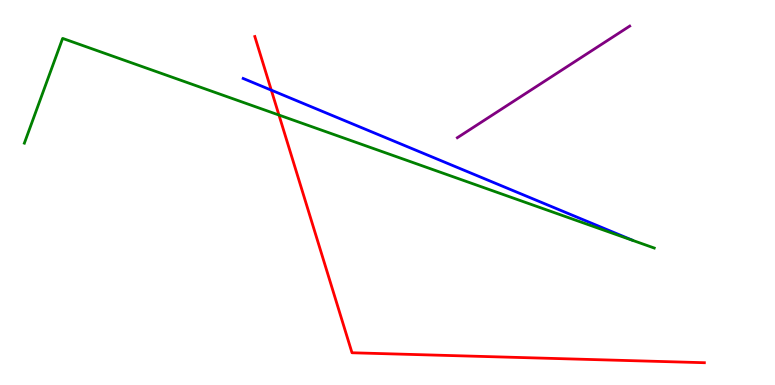[{'lines': ['blue', 'red'], 'intersections': [{'x': 3.5, 'y': 7.66}]}, {'lines': ['green', 'red'], 'intersections': [{'x': 3.6, 'y': 7.01}]}, {'lines': ['purple', 'red'], 'intersections': []}, {'lines': ['blue', 'green'], 'intersections': []}, {'lines': ['blue', 'purple'], 'intersections': []}, {'lines': ['green', 'purple'], 'intersections': []}]